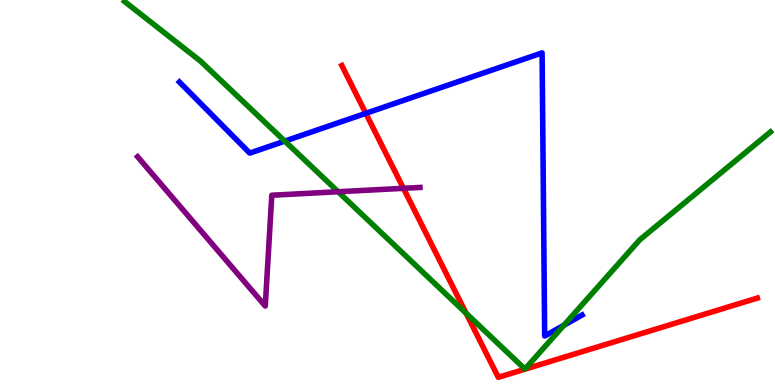[{'lines': ['blue', 'red'], 'intersections': [{'x': 4.72, 'y': 7.06}]}, {'lines': ['green', 'red'], 'intersections': [{'x': 6.01, 'y': 1.86}]}, {'lines': ['purple', 'red'], 'intersections': [{'x': 5.21, 'y': 5.11}]}, {'lines': ['blue', 'green'], 'intersections': [{'x': 3.67, 'y': 6.33}, {'x': 7.28, 'y': 1.55}]}, {'lines': ['blue', 'purple'], 'intersections': []}, {'lines': ['green', 'purple'], 'intersections': [{'x': 4.36, 'y': 5.02}]}]